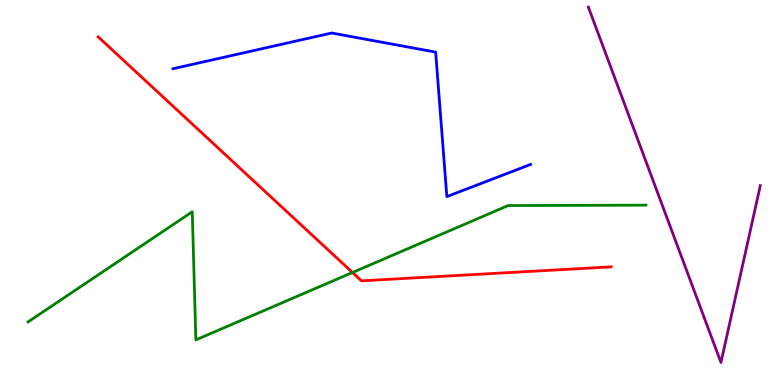[{'lines': ['blue', 'red'], 'intersections': []}, {'lines': ['green', 'red'], 'intersections': [{'x': 4.55, 'y': 2.92}]}, {'lines': ['purple', 'red'], 'intersections': []}, {'lines': ['blue', 'green'], 'intersections': []}, {'lines': ['blue', 'purple'], 'intersections': []}, {'lines': ['green', 'purple'], 'intersections': []}]